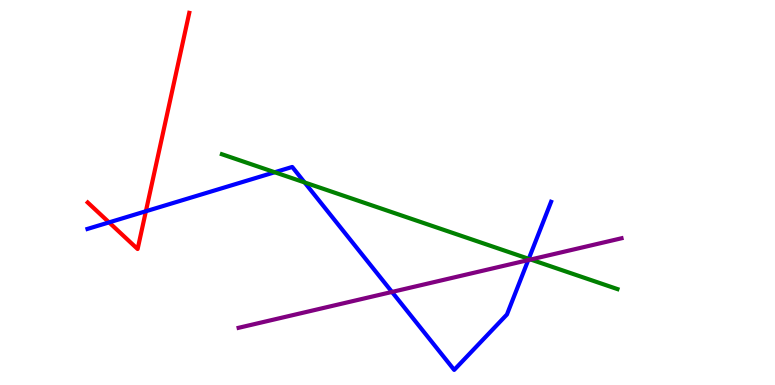[{'lines': ['blue', 'red'], 'intersections': [{'x': 1.41, 'y': 4.22}, {'x': 1.88, 'y': 4.51}]}, {'lines': ['green', 'red'], 'intersections': []}, {'lines': ['purple', 'red'], 'intersections': []}, {'lines': ['blue', 'green'], 'intersections': [{'x': 3.54, 'y': 5.53}, {'x': 3.93, 'y': 5.26}, {'x': 6.82, 'y': 3.28}]}, {'lines': ['blue', 'purple'], 'intersections': [{'x': 5.06, 'y': 2.42}, {'x': 6.82, 'y': 3.24}]}, {'lines': ['green', 'purple'], 'intersections': [{'x': 6.85, 'y': 3.26}]}]